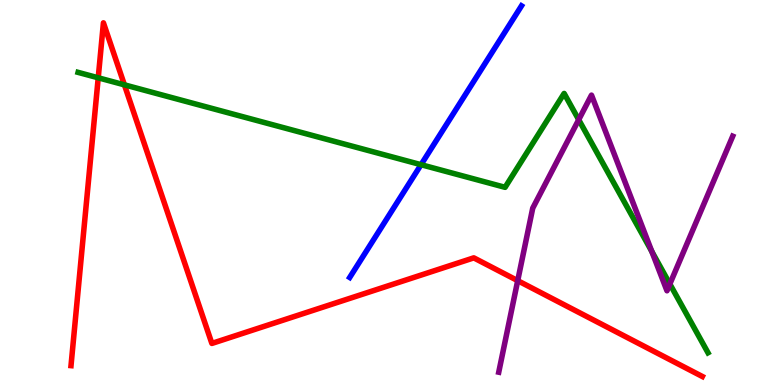[{'lines': ['blue', 'red'], 'intersections': []}, {'lines': ['green', 'red'], 'intersections': [{'x': 1.27, 'y': 7.98}, {'x': 1.61, 'y': 7.8}]}, {'lines': ['purple', 'red'], 'intersections': [{'x': 6.68, 'y': 2.71}]}, {'lines': ['blue', 'green'], 'intersections': [{'x': 5.43, 'y': 5.72}]}, {'lines': ['blue', 'purple'], 'intersections': []}, {'lines': ['green', 'purple'], 'intersections': [{'x': 7.47, 'y': 6.89}, {'x': 8.41, 'y': 3.47}, {'x': 8.64, 'y': 2.62}]}]